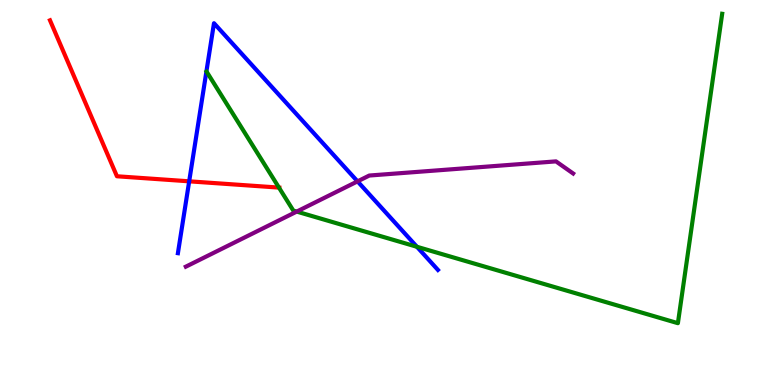[{'lines': ['blue', 'red'], 'intersections': [{'x': 2.44, 'y': 5.29}]}, {'lines': ['green', 'red'], 'intersections': [{'x': 3.6, 'y': 5.13}]}, {'lines': ['purple', 'red'], 'intersections': []}, {'lines': ['blue', 'green'], 'intersections': [{'x': 5.38, 'y': 3.59}]}, {'lines': ['blue', 'purple'], 'intersections': [{'x': 4.61, 'y': 5.29}]}, {'lines': ['green', 'purple'], 'intersections': [{'x': 3.83, 'y': 4.5}]}]